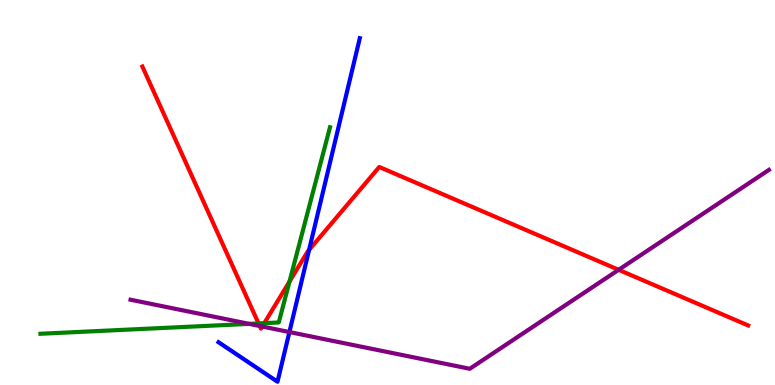[{'lines': ['blue', 'red'], 'intersections': [{'x': 3.99, 'y': 3.51}]}, {'lines': ['green', 'red'], 'intersections': [{'x': 3.34, 'y': 1.6}, {'x': 3.41, 'y': 1.61}, {'x': 3.74, 'y': 2.69}]}, {'lines': ['purple', 'red'], 'intersections': [{'x': 3.35, 'y': 1.53}, {'x': 3.38, 'y': 1.52}, {'x': 7.98, 'y': 2.99}]}, {'lines': ['blue', 'green'], 'intersections': []}, {'lines': ['blue', 'purple'], 'intersections': [{'x': 3.73, 'y': 1.38}]}, {'lines': ['green', 'purple'], 'intersections': [{'x': 3.22, 'y': 1.59}]}]